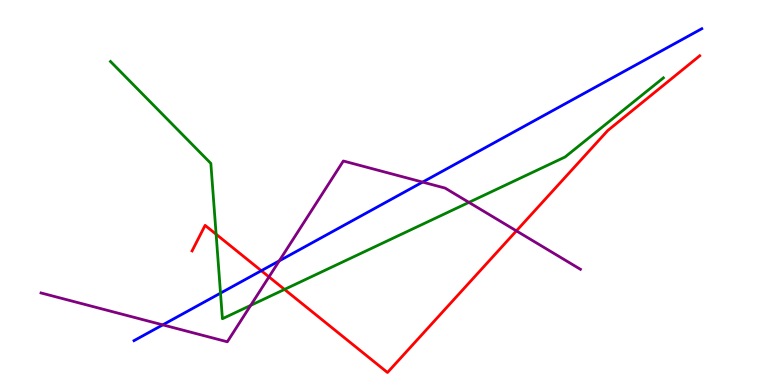[{'lines': ['blue', 'red'], 'intersections': [{'x': 3.37, 'y': 2.97}]}, {'lines': ['green', 'red'], 'intersections': [{'x': 2.79, 'y': 3.92}, {'x': 3.67, 'y': 2.48}]}, {'lines': ['purple', 'red'], 'intersections': [{'x': 3.47, 'y': 2.81}, {'x': 6.66, 'y': 4.0}]}, {'lines': ['blue', 'green'], 'intersections': [{'x': 2.85, 'y': 2.39}]}, {'lines': ['blue', 'purple'], 'intersections': [{'x': 2.1, 'y': 1.56}, {'x': 3.6, 'y': 3.22}, {'x': 5.45, 'y': 5.27}]}, {'lines': ['green', 'purple'], 'intersections': [{'x': 3.23, 'y': 2.07}, {'x': 6.05, 'y': 4.74}]}]